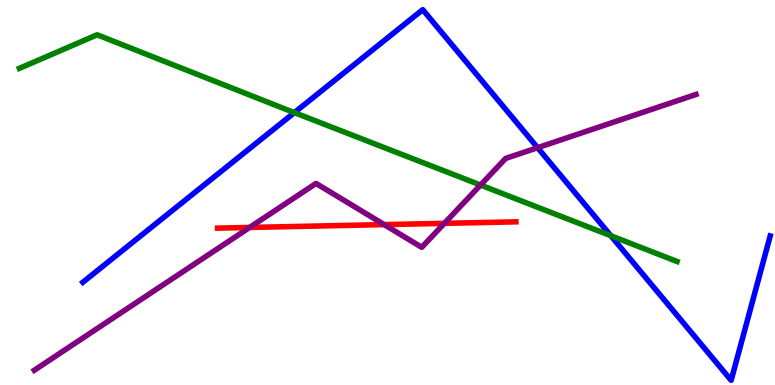[{'lines': ['blue', 'red'], 'intersections': []}, {'lines': ['green', 'red'], 'intersections': []}, {'lines': ['purple', 'red'], 'intersections': [{'x': 3.22, 'y': 4.09}, {'x': 4.96, 'y': 4.17}, {'x': 5.73, 'y': 4.2}]}, {'lines': ['blue', 'green'], 'intersections': [{'x': 3.8, 'y': 7.07}, {'x': 7.88, 'y': 3.88}]}, {'lines': ['blue', 'purple'], 'intersections': [{'x': 6.94, 'y': 6.16}]}, {'lines': ['green', 'purple'], 'intersections': [{'x': 6.2, 'y': 5.19}]}]